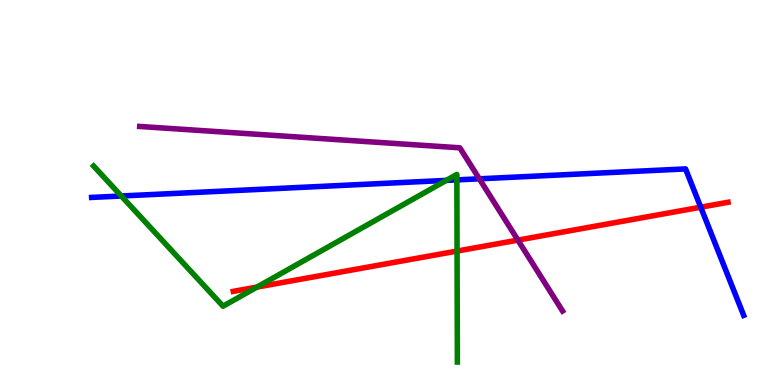[{'lines': ['blue', 'red'], 'intersections': [{'x': 9.04, 'y': 4.62}]}, {'lines': ['green', 'red'], 'intersections': [{'x': 3.32, 'y': 2.54}, {'x': 5.9, 'y': 3.48}]}, {'lines': ['purple', 'red'], 'intersections': [{'x': 6.68, 'y': 3.76}]}, {'lines': ['blue', 'green'], 'intersections': [{'x': 1.57, 'y': 4.91}, {'x': 5.76, 'y': 5.31}, {'x': 5.9, 'y': 5.33}]}, {'lines': ['blue', 'purple'], 'intersections': [{'x': 6.18, 'y': 5.36}]}, {'lines': ['green', 'purple'], 'intersections': []}]